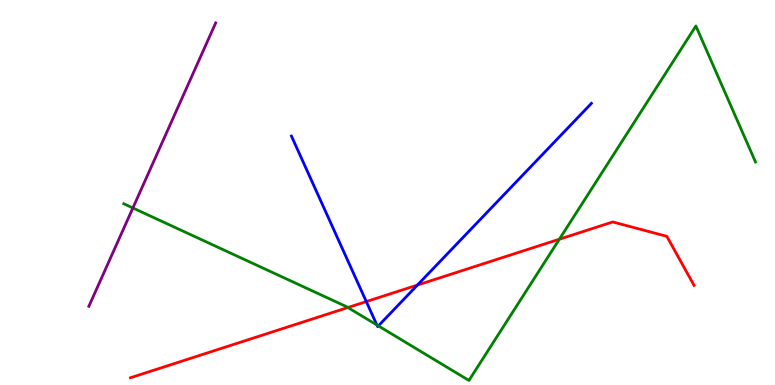[{'lines': ['blue', 'red'], 'intersections': [{'x': 4.73, 'y': 2.17}, {'x': 5.39, 'y': 2.6}]}, {'lines': ['green', 'red'], 'intersections': [{'x': 4.49, 'y': 2.01}, {'x': 7.22, 'y': 3.79}]}, {'lines': ['purple', 'red'], 'intersections': []}, {'lines': ['blue', 'green'], 'intersections': [{'x': 4.86, 'y': 1.56}, {'x': 4.88, 'y': 1.54}]}, {'lines': ['blue', 'purple'], 'intersections': []}, {'lines': ['green', 'purple'], 'intersections': [{'x': 1.71, 'y': 4.6}]}]